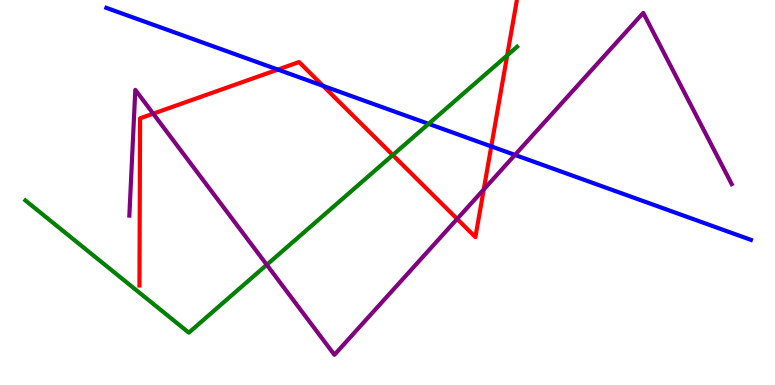[{'lines': ['blue', 'red'], 'intersections': [{'x': 3.58, 'y': 8.19}, {'x': 4.17, 'y': 7.77}, {'x': 6.34, 'y': 6.2}]}, {'lines': ['green', 'red'], 'intersections': [{'x': 5.07, 'y': 5.97}, {'x': 6.54, 'y': 8.56}]}, {'lines': ['purple', 'red'], 'intersections': [{'x': 1.98, 'y': 7.05}, {'x': 5.9, 'y': 4.31}, {'x': 6.24, 'y': 5.08}]}, {'lines': ['blue', 'green'], 'intersections': [{'x': 5.53, 'y': 6.78}]}, {'lines': ['blue', 'purple'], 'intersections': [{'x': 6.64, 'y': 5.98}]}, {'lines': ['green', 'purple'], 'intersections': [{'x': 3.44, 'y': 3.12}]}]